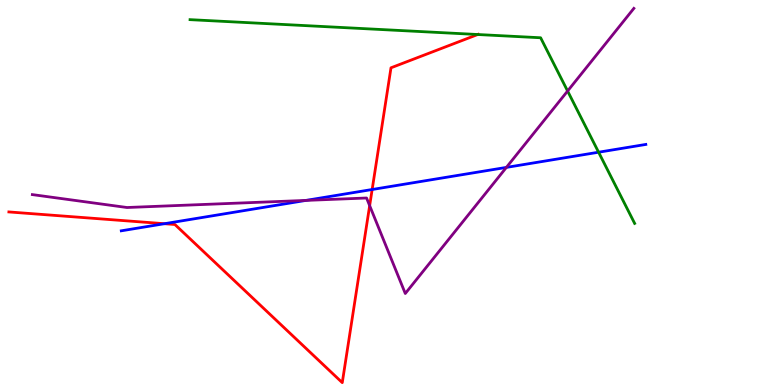[{'lines': ['blue', 'red'], 'intersections': [{'x': 2.12, 'y': 4.19}, {'x': 4.8, 'y': 5.08}]}, {'lines': ['green', 'red'], 'intersections': [{'x': 6.16, 'y': 9.1}]}, {'lines': ['purple', 'red'], 'intersections': [{'x': 4.77, 'y': 4.66}]}, {'lines': ['blue', 'green'], 'intersections': [{'x': 7.72, 'y': 6.05}]}, {'lines': ['blue', 'purple'], 'intersections': [{'x': 3.95, 'y': 4.79}, {'x': 6.53, 'y': 5.65}]}, {'lines': ['green', 'purple'], 'intersections': [{'x': 7.32, 'y': 7.64}]}]